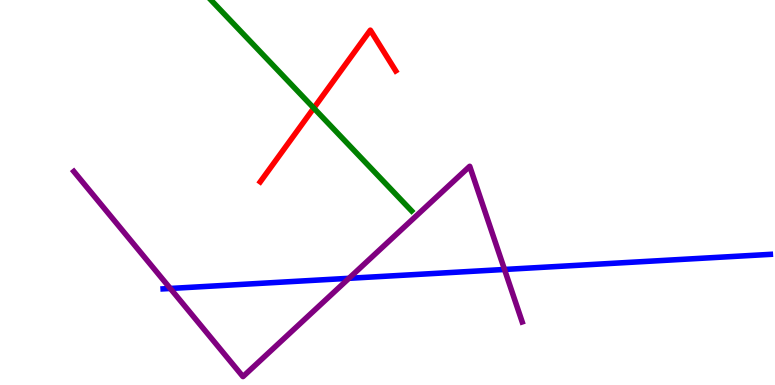[{'lines': ['blue', 'red'], 'intersections': []}, {'lines': ['green', 'red'], 'intersections': [{'x': 4.05, 'y': 7.19}]}, {'lines': ['purple', 'red'], 'intersections': []}, {'lines': ['blue', 'green'], 'intersections': []}, {'lines': ['blue', 'purple'], 'intersections': [{'x': 2.2, 'y': 2.51}, {'x': 4.5, 'y': 2.77}, {'x': 6.51, 'y': 3.0}]}, {'lines': ['green', 'purple'], 'intersections': []}]